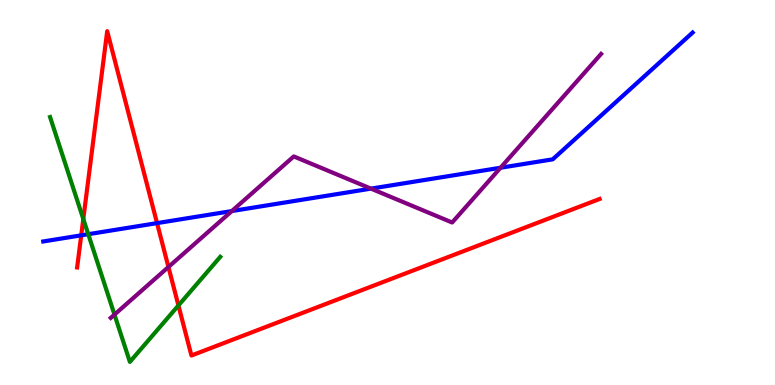[{'lines': ['blue', 'red'], 'intersections': [{'x': 1.05, 'y': 3.89}, {'x': 2.03, 'y': 4.2}]}, {'lines': ['green', 'red'], 'intersections': [{'x': 1.07, 'y': 4.31}, {'x': 2.3, 'y': 2.07}]}, {'lines': ['purple', 'red'], 'intersections': [{'x': 2.17, 'y': 3.07}]}, {'lines': ['blue', 'green'], 'intersections': [{'x': 1.14, 'y': 3.92}]}, {'lines': ['blue', 'purple'], 'intersections': [{'x': 2.99, 'y': 4.52}, {'x': 4.79, 'y': 5.1}, {'x': 6.46, 'y': 5.64}]}, {'lines': ['green', 'purple'], 'intersections': [{'x': 1.48, 'y': 1.83}]}]